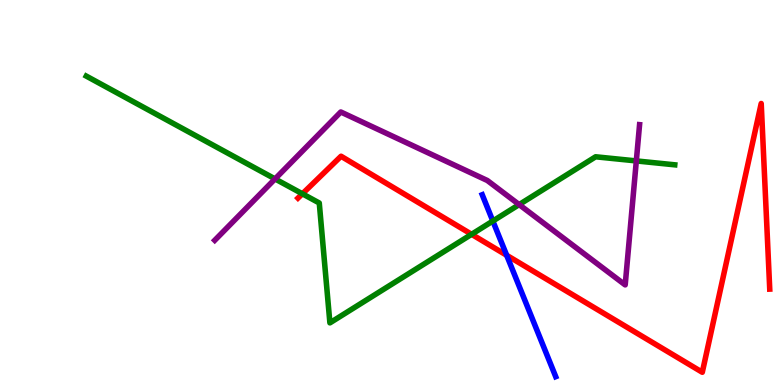[{'lines': ['blue', 'red'], 'intersections': [{'x': 6.54, 'y': 3.37}]}, {'lines': ['green', 'red'], 'intersections': [{'x': 3.9, 'y': 4.97}, {'x': 6.09, 'y': 3.91}]}, {'lines': ['purple', 'red'], 'intersections': []}, {'lines': ['blue', 'green'], 'intersections': [{'x': 6.36, 'y': 4.26}]}, {'lines': ['blue', 'purple'], 'intersections': []}, {'lines': ['green', 'purple'], 'intersections': [{'x': 3.55, 'y': 5.35}, {'x': 6.7, 'y': 4.69}, {'x': 8.21, 'y': 5.82}]}]